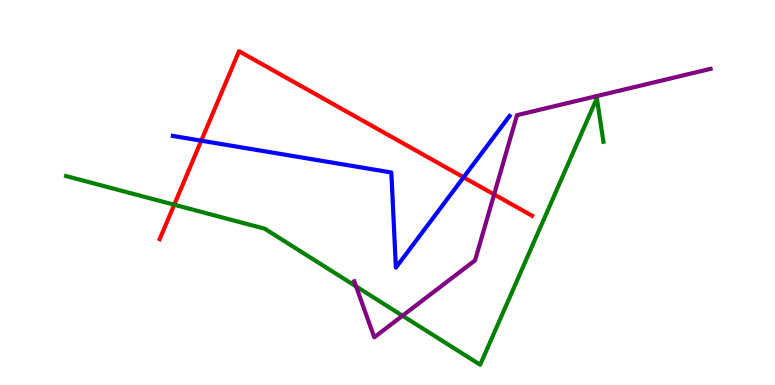[{'lines': ['blue', 'red'], 'intersections': [{'x': 2.6, 'y': 6.35}, {'x': 5.98, 'y': 5.39}]}, {'lines': ['green', 'red'], 'intersections': [{'x': 2.25, 'y': 4.68}]}, {'lines': ['purple', 'red'], 'intersections': [{'x': 6.38, 'y': 4.95}]}, {'lines': ['blue', 'green'], 'intersections': []}, {'lines': ['blue', 'purple'], 'intersections': []}, {'lines': ['green', 'purple'], 'intersections': [{'x': 4.59, 'y': 2.56}, {'x': 5.19, 'y': 1.8}]}]